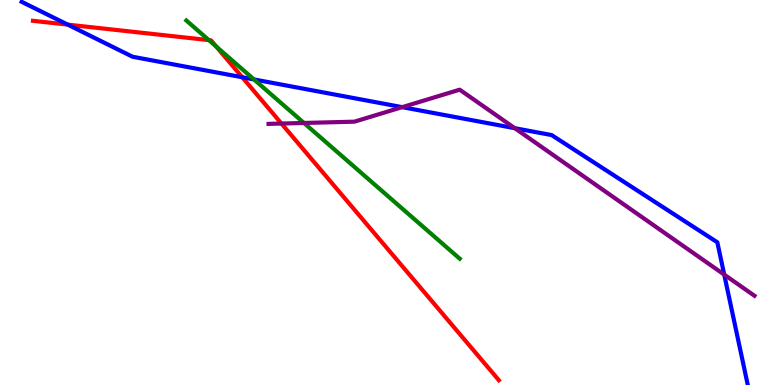[{'lines': ['blue', 'red'], 'intersections': [{'x': 0.874, 'y': 9.36}, {'x': 3.13, 'y': 7.99}]}, {'lines': ['green', 'red'], 'intersections': [{'x': 2.7, 'y': 8.96}, {'x': 2.79, 'y': 8.79}]}, {'lines': ['purple', 'red'], 'intersections': [{'x': 3.63, 'y': 6.79}]}, {'lines': ['blue', 'green'], 'intersections': [{'x': 3.28, 'y': 7.94}]}, {'lines': ['blue', 'purple'], 'intersections': [{'x': 5.19, 'y': 7.22}, {'x': 6.64, 'y': 6.67}, {'x': 9.34, 'y': 2.87}]}, {'lines': ['green', 'purple'], 'intersections': [{'x': 3.92, 'y': 6.81}]}]